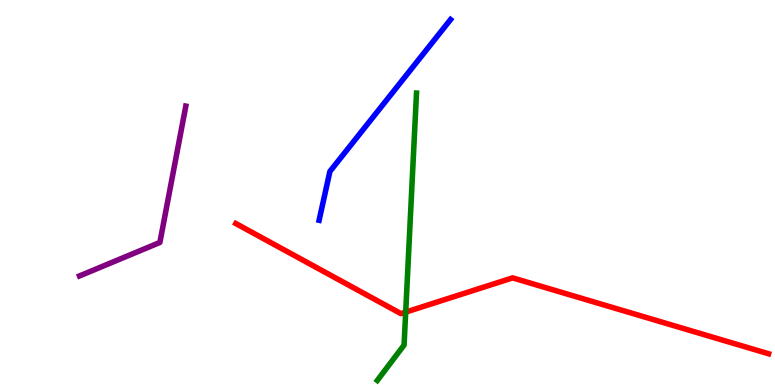[{'lines': ['blue', 'red'], 'intersections': []}, {'lines': ['green', 'red'], 'intersections': [{'x': 5.23, 'y': 1.89}]}, {'lines': ['purple', 'red'], 'intersections': []}, {'lines': ['blue', 'green'], 'intersections': []}, {'lines': ['blue', 'purple'], 'intersections': []}, {'lines': ['green', 'purple'], 'intersections': []}]